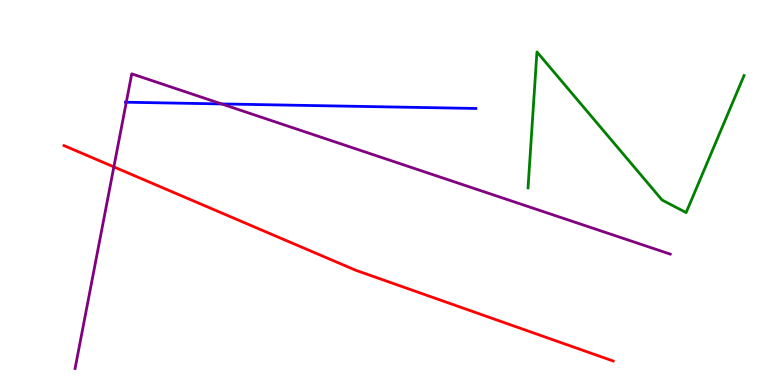[{'lines': ['blue', 'red'], 'intersections': []}, {'lines': ['green', 'red'], 'intersections': []}, {'lines': ['purple', 'red'], 'intersections': [{'x': 1.47, 'y': 5.66}]}, {'lines': ['blue', 'green'], 'intersections': []}, {'lines': ['blue', 'purple'], 'intersections': [{'x': 1.63, 'y': 7.34}, {'x': 2.86, 'y': 7.3}]}, {'lines': ['green', 'purple'], 'intersections': []}]